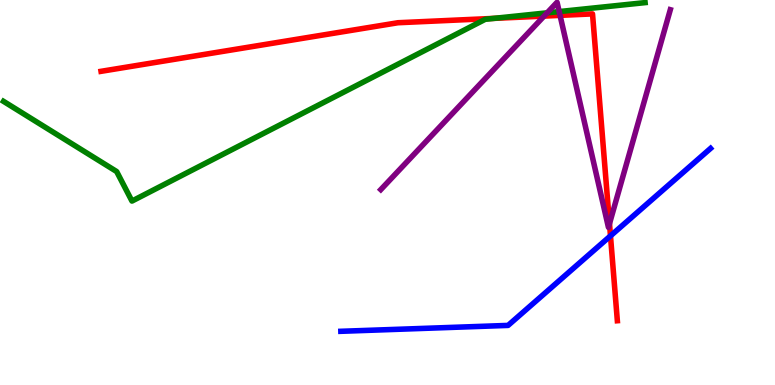[{'lines': ['blue', 'red'], 'intersections': [{'x': 7.88, 'y': 3.87}]}, {'lines': ['green', 'red'], 'intersections': [{'x': 6.37, 'y': 9.52}]}, {'lines': ['purple', 'red'], 'intersections': [{'x': 7.02, 'y': 9.58}, {'x': 7.23, 'y': 9.6}, {'x': 7.86, 'y': 4.19}]}, {'lines': ['blue', 'green'], 'intersections': []}, {'lines': ['blue', 'purple'], 'intersections': []}, {'lines': ['green', 'purple'], 'intersections': [{'x': 7.06, 'y': 9.67}, {'x': 7.22, 'y': 9.7}]}]